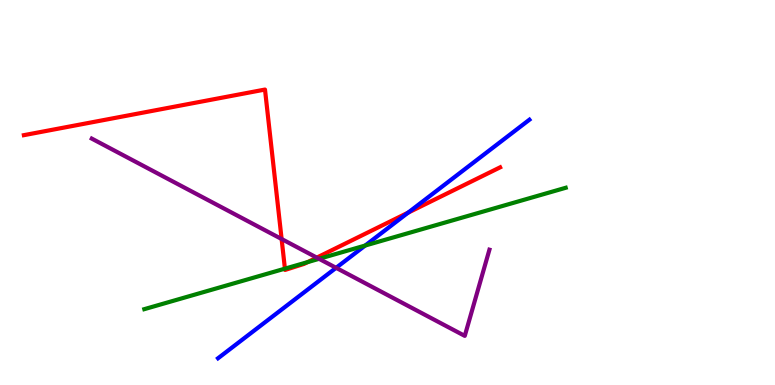[{'lines': ['blue', 'red'], 'intersections': [{'x': 5.27, 'y': 4.48}]}, {'lines': ['green', 'red'], 'intersections': [{'x': 3.68, 'y': 3.02}, {'x': 3.97, 'y': 3.19}]}, {'lines': ['purple', 'red'], 'intersections': [{'x': 3.63, 'y': 3.79}, {'x': 4.09, 'y': 3.31}]}, {'lines': ['blue', 'green'], 'intersections': [{'x': 4.71, 'y': 3.62}]}, {'lines': ['blue', 'purple'], 'intersections': [{'x': 4.34, 'y': 3.04}]}, {'lines': ['green', 'purple'], 'intersections': [{'x': 4.12, 'y': 3.28}]}]